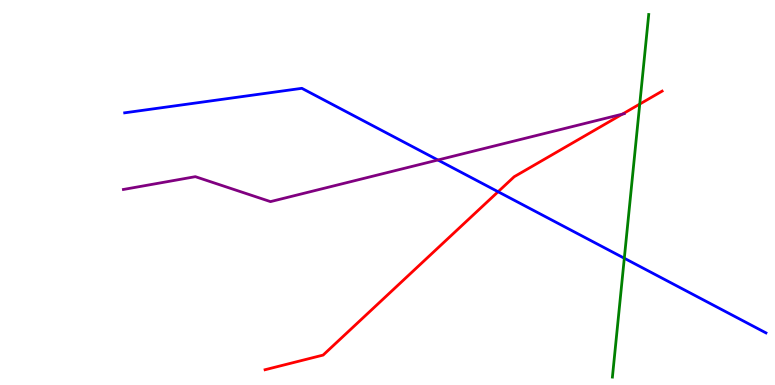[{'lines': ['blue', 'red'], 'intersections': [{'x': 6.43, 'y': 5.02}]}, {'lines': ['green', 'red'], 'intersections': [{'x': 8.25, 'y': 7.3}]}, {'lines': ['purple', 'red'], 'intersections': [{'x': 8.03, 'y': 7.04}]}, {'lines': ['blue', 'green'], 'intersections': [{'x': 8.06, 'y': 3.29}]}, {'lines': ['blue', 'purple'], 'intersections': [{'x': 5.65, 'y': 5.84}]}, {'lines': ['green', 'purple'], 'intersections': []}]